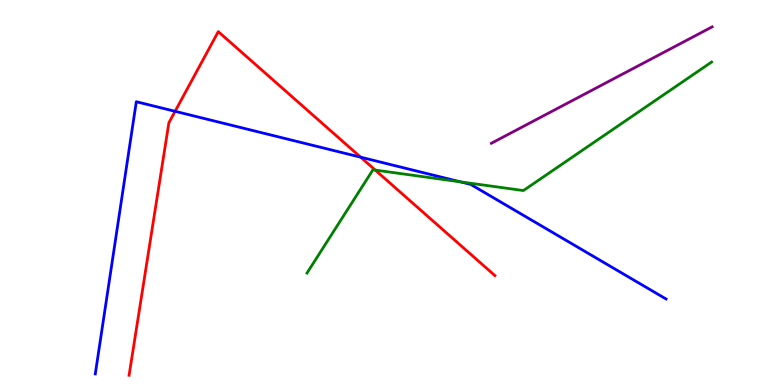[{'lines': ['blue', 'red'], 'intersections': [{'x': 2.26, 'y': 7.11}, {'x': 4.65, 'y': 5.92}]}, {'lines': ['green', 'red'], 'intersections': [{'x': 4.84, 'y': 5.58}]}, {'lines': ['purple', 'red'], 'intersections': []}, {'lines': ['blue', 'green'], 'intersections': [{'x': 5.94, 'y': 5.28}]}, {'lines': ['blue', 'purple'], 'intersections': []}, {'lines': ['green', 'purple'], 'intersections': []}]